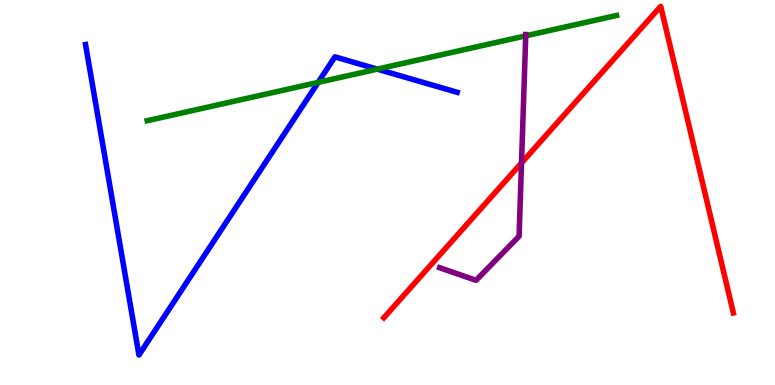[{'lines': ['blue', 'red'], 'intersections': []}, {'lines': ['green', 'red'], 'intersections': []}, {'lines': ['purple', 'red'], 'intersections': [{'x': 6.73, 'y': 5.77}]}, {'lines': ['blue', 'green'], 'intersections': [{'x': 4.1, 'y': 7.86}, {'x': 4.87, 'y': 8.2}]}, {'lines': ['blue', 'purple'], 'intersections': []}, {'lines': ['green', 'purple'], 'intersections': [{'x': 6.78, 'y': 9.07}]}]